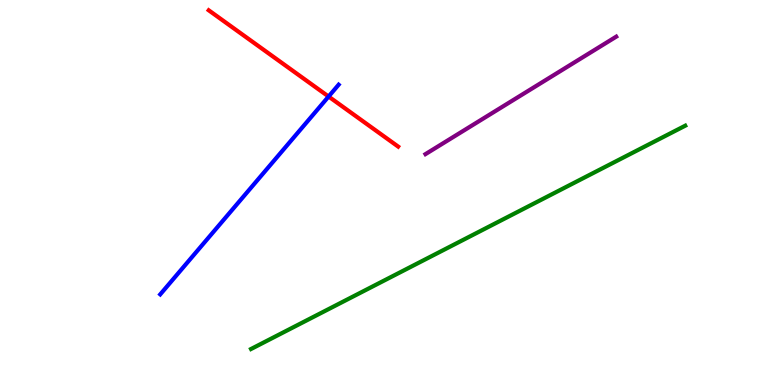[{'lines': ['blue', 'red'], 'intersections': [{'x': 4.24, 'y': 7.49}]}, {'lines': ['green', 'red'], 'intersections': []}, {'lines': ['purple', 'red'], 'intersections': []}, {'lines': ['blue', 'green'], 'intersections': []}, {'lines': ['blue', 'purple'], 'intersections': []}, {'lines': ['green', 'purple'], 'intersections': []}]